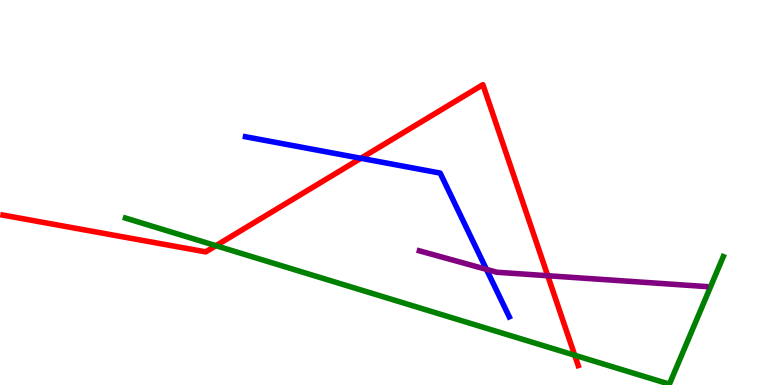[{'lines': ['blue', 'red'], 'intersections': [{'x': 4.66, 'y': 5.89}]}, {'lines': ['green', 'red'], 'intersections': [{'x': 2.79, 'y': 3.62}, {'x': 7.42, 'y': 0.773}]}, {'lines': ['purple', 'red'], 'intersections': [{'x': 7.07, 'y': 2.84}]}, {'lines': ['blue', 'green'], 'intersections': []}, {'lines': ['blue', 'purple'], 'intersections': [{'x': 6.28, 'y': 3.0}]}, {'lines': ['green', 'purple'], 'intersections': []}]